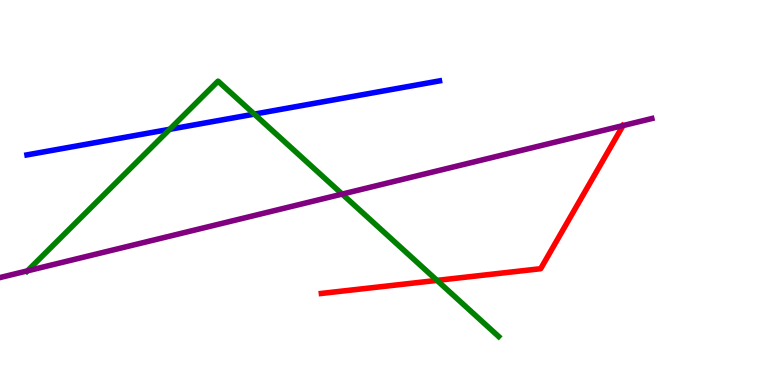[{'lines': ['blue', 'red'], 'intersections': []}, {'lines': ['green', 'red'], 'intersections': [{'x': 5.64, 'y': 2.72}]}, {'lines': ['purple', 'red'], 'intersections': [{'x': 8.04, 'y': 6.74}]}, {'lines': ['blue', 'green'], 'intersections': [{'x': 2.19, 'y': 6.64}, {'x': 3.28, 'y': 7.04}]}, {'lines': ['blue', 'purple'], 'intersections': []}, {'lines': ['green', 'purple'], 'intersections': [{'x': 0.354, 'y': 2.96}, {'x': 4.41, 'y': 4.96}]}]